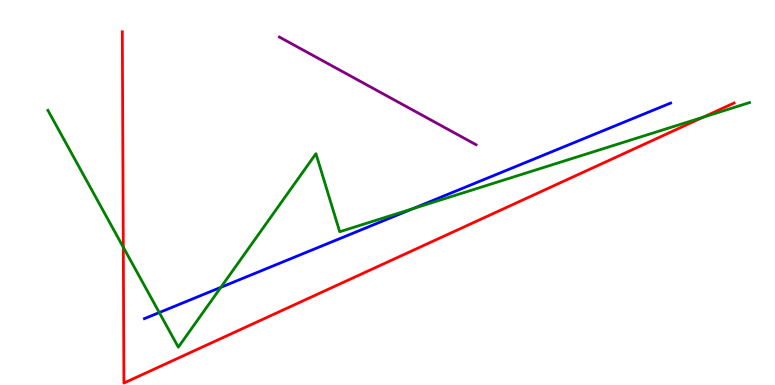[{'lines': ['blue', 'red'], 'intersections': []}, {'lines': ['green', 'red'], 'intersections': [{'x': 1.59, 'y': 3.58}, {'x': 9.07, 'y': 6.96}]}, {'lines': ['purple', 'red'], 'intersections': []}, {'lines': ['blue', 'green'], 'intersections': [{'x': 2.06, 'y': 1.88}, {'x': 2.85, 'y': 2.54}, {'x': 5.33, 'y': 4.58}]}, {'lines': ['blue', 'purple'], 'intersections': []}, {'lines': ['green', 'purple'], 'intersections': []}]